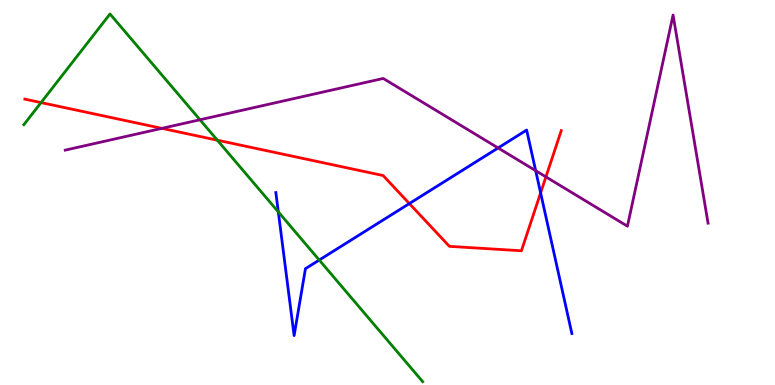[{'lines': ['blue', 'red'], 'intersections': [{'x': 5.28, 'y': 4.71}, {'x': 6.98, 'y': 4.99}]}, {'lines': ['green', 'red'], 'intersections': [{'x': 0.53, 'y': 7.34}, {'x': 2.8, 'y': 6.36}]}, {'lines': ['purple', 'red'], 'intersections': [{'x': 2.09, 'y': 6.67}, {'x': 7.04, 'y': 5.41}]}, {'lines': ['blue', 'green'], 'intersections': [{'x': 3.59, 'y': 4.5}, {'x': 4.12, 'y': 3.25}]}, {'lines': ['blue', 'purple'], 'intersections': [{'x': 6.43, 'y': 6.16}, {'x': 6.91, 'y': 5.57}]}, {'lines': ['green', 'purple'], 'intersections': [{'x': 2.58, 'y': 6.89}]}]